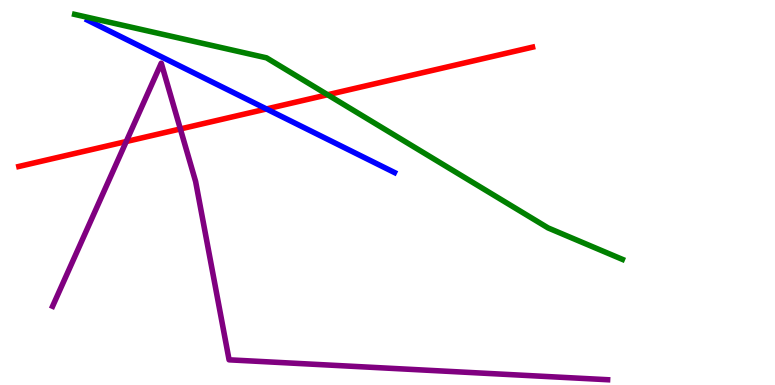[{'lines': ['blue', 'red'], 'intersections': [{'x': 3.44, 'y': 7.17}]}, {'lines': ['green', 'red'], 'intersections': [{'x': 4.23, 'y': 7.54}]}, {'lines': ['purple', 'red'], 'intersections': [{'x': 1.63, 'y': 6.32}, {'x': 2.33, 'y': 6.65}]}, {'lines': ['blue', 'green'], 'intersections': []}, {'lines': ['blue', 'purple'], 'intersections': []}, {'lines': ['green', 'purple'], 'intersections': []}]